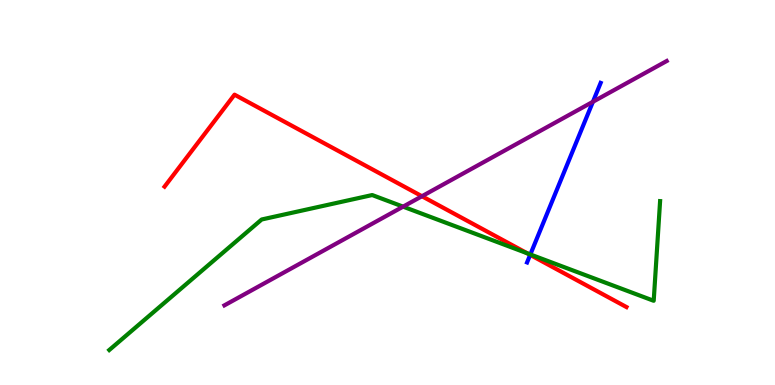[{'lines': ['blue', 'red'], 'intersections': [{'x': 6.84, 'y': 3.38}]}, {'lines': ['green', 'red'], 'intersections': [{'x': 6.8, 'y': 3.42}]}, {'lines': ['purple', 'red'], 'intersections': [{'x': 5.44, 'y': 4.9}]}, {'lines': ['blue', 'green'], 'intersections': [{'x': 6.84, 'y': 3.39}]}, {'lines': ['blue', 'purple'], 'intersections': [{'x': 7.65, 'y': 7.36}]}, {'lines': ['green', 'purple'], 'intersections': [{'x': 5.2, 'y': 4.63}]}]